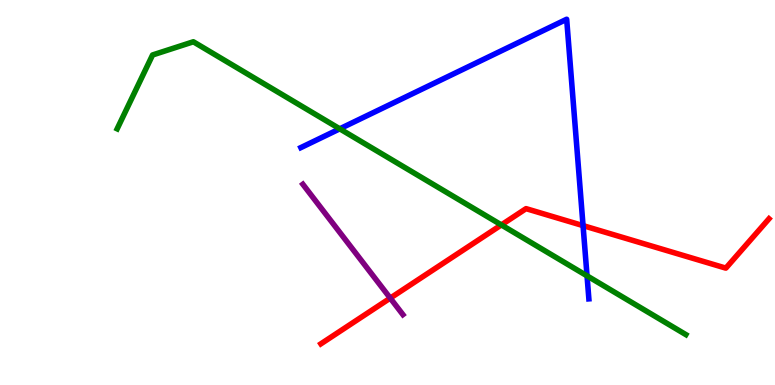[{'lines': ['blue', 'red'], 'intersections': [{'x': 7.52, 'y': 4.14}]}, {'lines': ['green', 'red'], 'intersections': [{'x': 6.47, 'y': 4.16}]}, {'lines': ['purple', 'red'], 'intersections': [{'x': 5.04, 'y': 2.26}]}, {'lines': ['blue', 'green'], 'intersections': [{'x': 4.38, 'y': 6.65}, {'x': 7.57, 'y': 2.84}]}, {'lines': ['blue', 'purple'], 'intersections': []}, {'lines': ['green', 'purple'], 'intersections': []}]